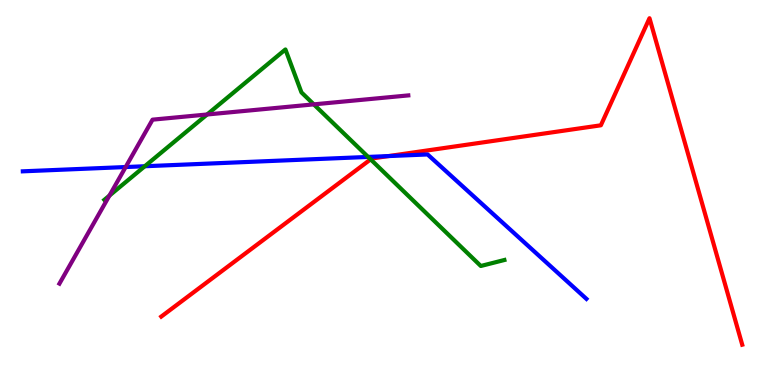[{'lines': ['blue', 'red'], 'intersections': [{'x': 5.01, 'y': 5.95}]}, {'lines': ['green', 'red'], 'intersections': [{'x': 4.78, 'y': 5.86}]}, {'lines': ['purple', 'red'], 'intersections': []}, {'lines': ['blue', 'green'], 'intersections': [{'x': 1.87, 'y': 5.68}, {'x': 4.75, 'y': 5.92}]}, {'lines': ['blue', 'purple'], 'intersections': [{'x': 1.62, 'y': 5.66}]}, {'lines': ['green', 'purple'], 'intersections': [{'x': 1.41, 'y': 4.92}, {'x': 2.67, 'y': 7.03}, {'x': 4.05, 'y': 7.29}]}]